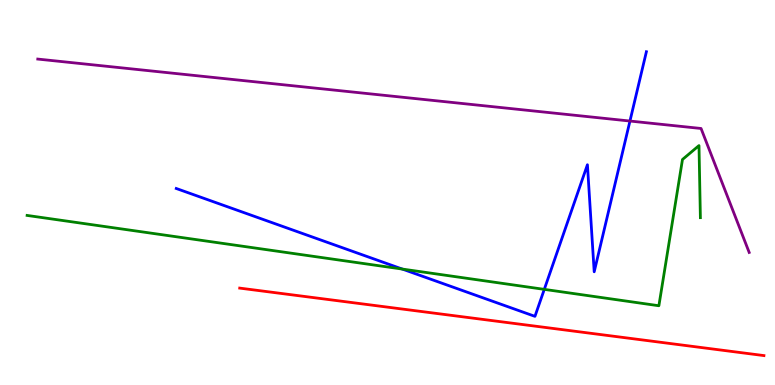[{'lines': ['blue', 'red'], 'intersections': []}, {'lines': ['green', 'red'], 'intersections': []}, {'lines': ['purple', 'red'], 'intersections': []}, {'lines': ['blue', 'green'], 'intersections': [{'x': 5.19, 'y': 3.01}, {'x': 7.02, 'y': 2.48}]}, {'lines': ['blue', 'purple'], 'intersections': [{'x': 8.13, 'y': 6.86}]}, {'lines': ['green', 'purple'], 'intersections': []}]